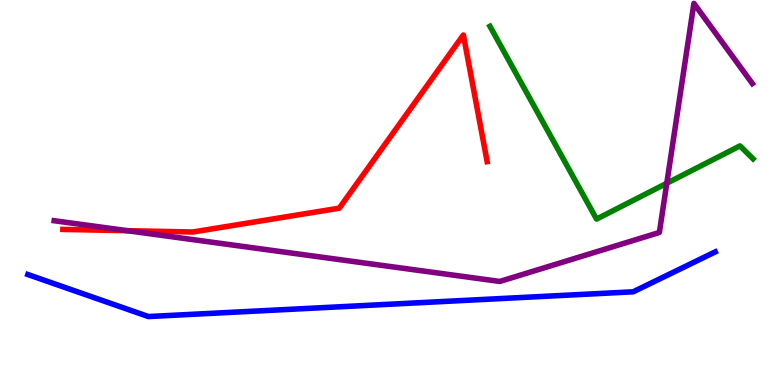[{'lines': ['blue', 'red'], 'intersections': []}, {'lines': ['green', 'red'], 'intersections': []}, {'lines': ['purple', 'red'], 'intersections': [{'x': 1.64, 'y': 4.01}]}, {'lines': ['blue', 'green'], 'intersections': []}, {'lines': ['blue', 'purple'], 'intersections': []}, {'lines': ['green', 'purple'], 'intersections': [{'x': 8.6, 'y': 5.24}]}]